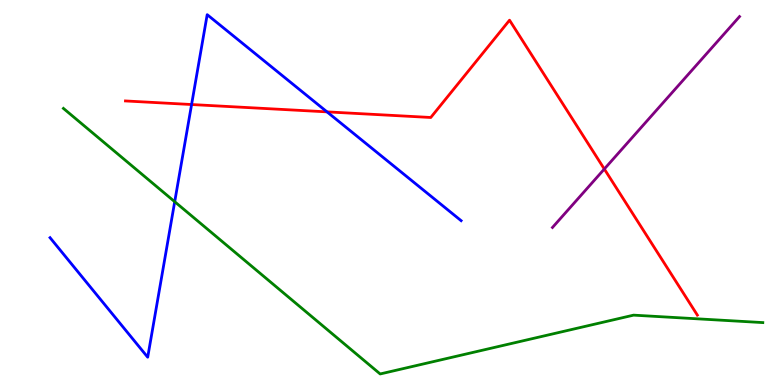[{'lines': ['blue', 'red'], 'intersections': [{'x': 2.47, 'y': 7.28}, {'x': 4.22, 'y': 7.09}]}, {'lines': ['green', 'red'], 'intersections': []}, {'lines': ['purple', 'red'], 'intersections': [{'x': 7.8, 'y': 5.61}]}, {'lines': ['blue', 'green'], 'intersections': [{'x': 2.25, 'y': 4.76}]}, {'lines': ['blue', 'purple'], 'intersections': []}, {'lines': ['green', 'purple'], 'intersections': []}]